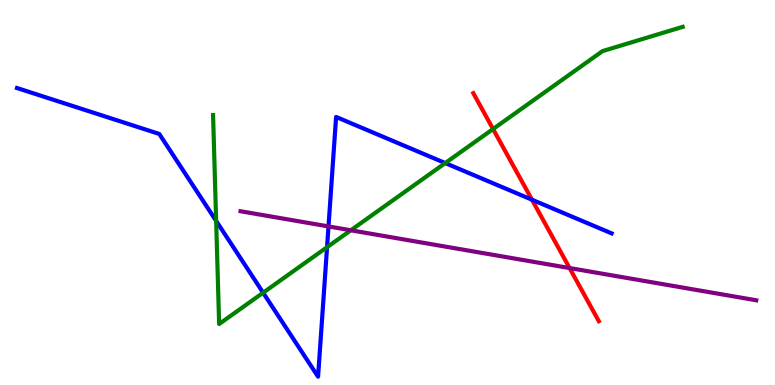[{'lines': ['blue', 'red'], 'intersections': [{'x': 6.86, 'y': 4.81}]}, {'lines': ['green', 'red'], 'intersections': [{'x': 6.36, 'y': 6.65}]}, {'lines': ['purple', 'red'], 'intersections': [{'x': 7.35, 'y': 3.04}]}, {'lines': ['blue', 'green'], 'intersections': [{'x': 2.79, 'y': 4.26}, {'x': 3.4, 'y': 2.4}, {'x': 4.22, 'y': 3.58}, {'x': 5.75, 'y': 5.76}]}, {'lines': ['blue', 'purple'], 'intersections': [{'x': 4.24, 'y': 4.12}]}, {'lines': ['green', 'purple'], 'intersections': [{'x': 4.53, 'y': 4.02}]}]